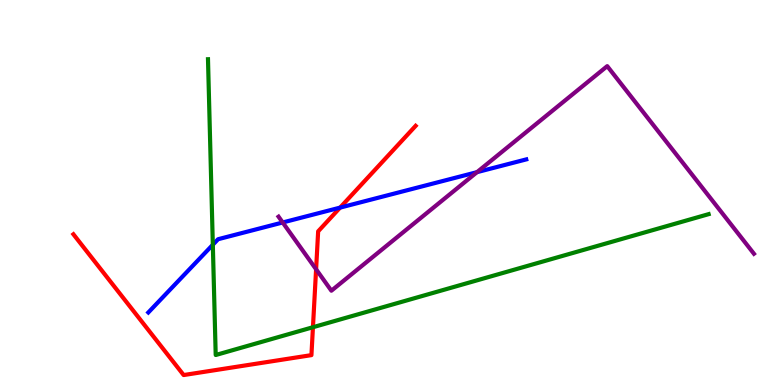[{'lines': ['blue', 'red'], 'intersections': [{'x': 4.39, 'y': 4.61}]}, {'lines': ['green', 'red'], 'intersections': [{'x': 4.04, 'y': 1.5}]}, {'lines': ['purple', 'red'], 'intersections': [{'x': 4.08, 'y': 3.01}]}, {'lines': ['blue', 'green'], 'intersections': [{'x': 2.75, 'y': 3.64}]}, {'lines': ['blue', 'purple'], 'intersections': [{'x': 3.65, 'y': 4.22}, {'x': 6.15, 'y': 5.53}]}, {'lines': ['green', 'purple'], 'intersections': []}]